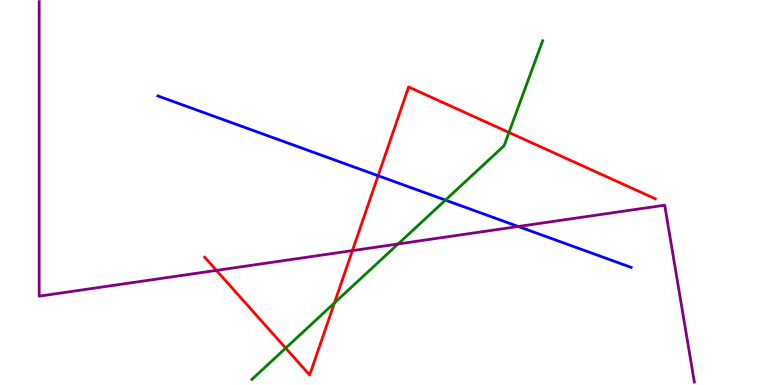[{'lines': ['blue', 'red'], 'intersections': [{'x': 4.88, 'y': 5.44}]}, {'lines': ['green', 'red'], 'intersections': [{'x': 3.69, 'y': 0.958}, {'x': 4.32, 'y': 2.13}, {'x': 6.57, 'y': 6.56}]}, {'lines': ['purple', 'red'], 'intersections': [{'x': 2.79, 'y': 2.98}, {'x': 4.55, 'y': 3.49}]}, {'lines': ['blue', 'green'], 'intersections': [{'x': 5.75, 'y': 4.8}]}, {'lines': ['blue', 'purple'], 'intersections': [{'x': 6.69, 'y': 4.12}]}, {'lines': ['green', 'purple'], 'intersections': [{'x': 5.14, 'y': 3.66}]}]